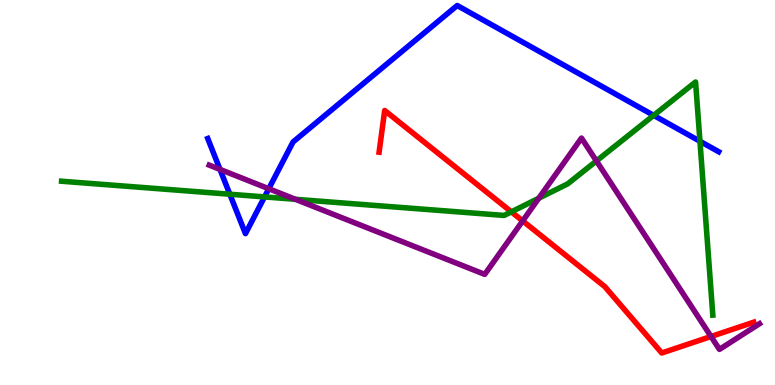[{'lines': ['blue', 'red'], 'intersections': []}, {'lines': ['green', 'red'], 'intersections': [{'x': 6.6, 'y': 4.5}]}, {'lines': ['purple', 'red'], 'intersections': [{'x': 6.74, 'y': 4.26}, {'x': 9.17, 'y': 1.26}]}, {'lines': ['blue', 'green'], 'intersections': [{'x': 2.97, 'y': 4.96}, {'x': 3.41, 'y': 4.89}, {'x': 8.43, 'y': 7.0}, {'x': 9.03, 'y': 6.33}]}, {'lines': ['blue', 'purple'], 'intersections': [{'x': 2.84, 'y': 5.6}, {'x': 3.47, 'y': 5.1}]}, {'lines': ['green', 'purple'], 'intersections': [{'x': 3.81, 'y': 4.82}, {'x': 6.95, 'y': 4.85}, {'x': 7.7, 'y': 5.82}]}]